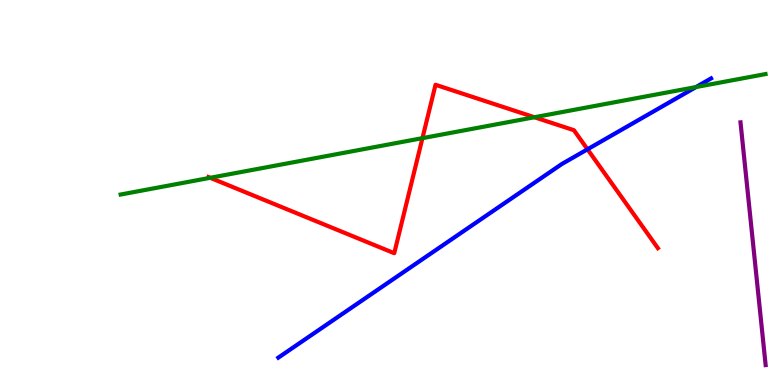[{'lines': ['blue', 'red'], 'intersections': [{'x': 7.58, 'y': 6.12}]}, {'lines': ['green', 'red'], 'intersections': [{'x': 2.71, 'y': 5.38}, {'x': 5.45, 'y': 6.41}, {'x': 6.9, 'y': 6.95}]}, {'lines': ['purple', 'red'], 'intersections': []}, {'lines': ['blue', 'green'], 'intersections': [{'x': 8.98, 'y': 7.74}]}, {'lines': ['blue', 'purple'], 'intersections': []}, {'lines': ['green', 'purple'], 'intersections': []}]